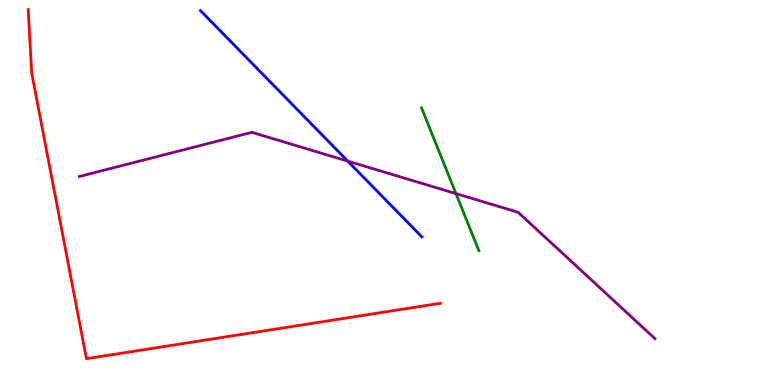[{'lines': ['blue', 'red'], 'intersections': []}, {'lines': ['green', 'red'], 'intersections': []}, {'lines': ['purple', 'red'], 'intersections': []}, {'lines': ['blue', 'green'], 'intersections': []}, {'lines': ['blue', 'purple'], 'intersections': [{'x': 4.49, 'y': 5.82}]}, {'lines': ['green', 'purple'], 'intersections': [{'x': 5.88, 'y': 4.97}]}]